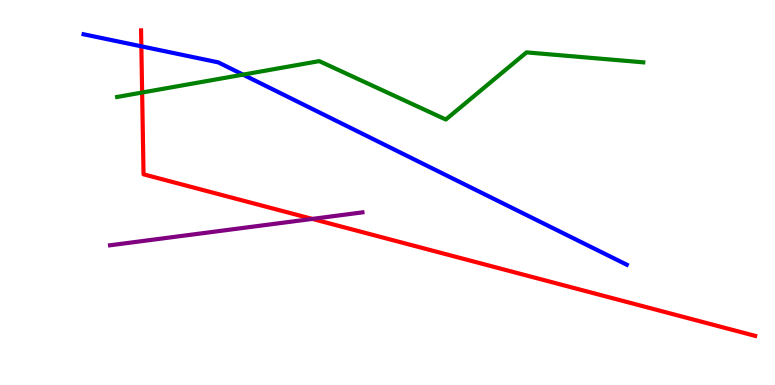[{'lines': ['blue', 'red'], 'intersections': [{'x': 1.82, 'y': 8.8}]}, {'lines': ['green', 'red'], 'intersections': [{'x': 1.83, 'y': 7.6}]}, {'lines': ['purple', 'red'], 'intersections': [{'x': 4.03, 'y': 4.31}]}, {'lines': ['blue', 'green'], 'intersections': [{'x': 3.14, 'y': 8.06}]}, {'lines': ['blue', 'purple'], 'intersections': []}, {'lines': ['green', 'purple'], 'intersections': []}]